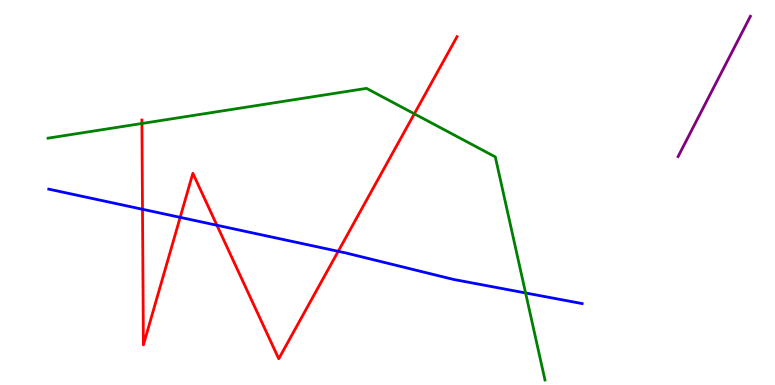[{'lines': ['blue', 'red'], 'intersections': [{'x': 1.84, 'y': 4.56}, {'x': 2.32, 'y': 4.35}, {'x': 2.8, 'y': 4.15}, {'x': 4.36, 'y': 3.47}]}, {'lines': ['green', 'red'], 'intersections': [{'x': 1.83, 'y': 6.79}, {'x': 5.35, 'y': 7.04}]}, {'lines': ['purple', 'red'], 'intersections': []}, {'lines': ['blue', 'green'], 'intersections': [{'x': 6.78, 'y': 2.39}]}, {'lines': ['blue', 'purple'], 'intersections': []}, {'lines': ['green', 'purple'], 'intersections': []}]